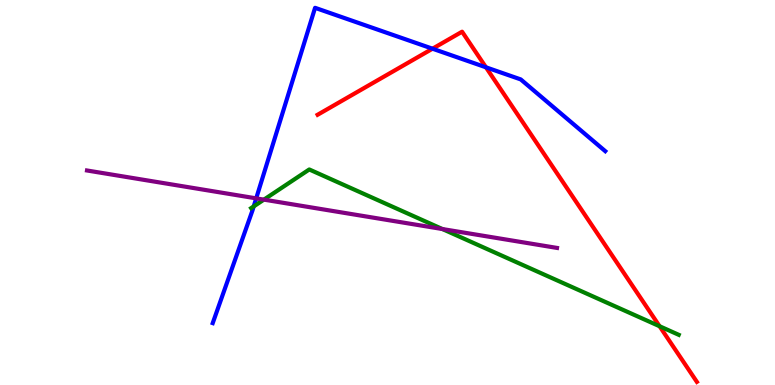[{'lines': ['blue', 'red'], 'intersections': [{'x': 5.58, 'y': 8.73}, {'x': 6.27, 'y': 8.25}]}, {'lines': ['green', 'red'], 'intersections': [{'x': 8.51, 'y': 1.53}]}, {'lines': ['purple', 'red'], 'intersections': []}, {'lines': ['blue', 'green'], 'intersections': [{'x': 3.27, 'y': 4.64}]}, {'lines': ['blue', 'purple'], 'intersections': [{'x': 3.31, 'y': 4.85}]}, {'lines': ['green', 'purple'], 'intersections': [{'x': 3.41, 'y': 4.81}, {'x': 5.71, 'y': 4.05}]}]